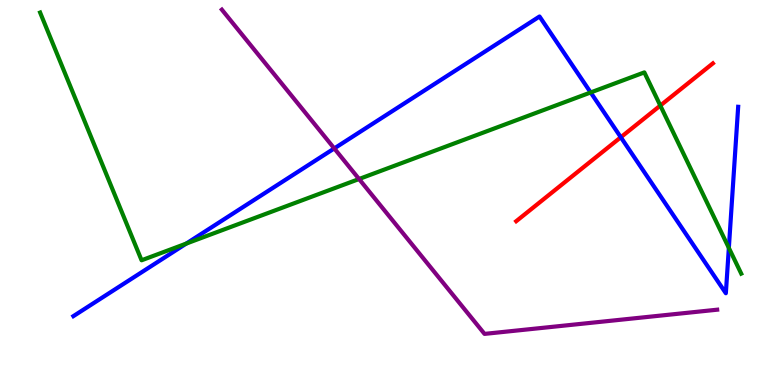[{'lines': ['blue', 'red'], 'intersections': [{'x': 8.01, 'y': 6.43}]}, {'lines': ['green', 'red'], 'intersections': [{'x': 8.52, 'y': 7.26}]}, {'lines': ['purple', 'red'], 'intersections': []}, {'lines': ['blue', 'green'], 'intersections': [{'x': 2.4, 'y': 3.67}, {'x': 7.62, 'y': 7.6}, {'x': 9.4, 'y': 3.56}]}, {'lines': ['blue', 'purple'], 'intersections': [{'x': 4.31, 'y': 6.14}]}, {'lines': ['green', 'purple'], 'intersections': [{'x': 4.63, 'y': 5.35}]}]